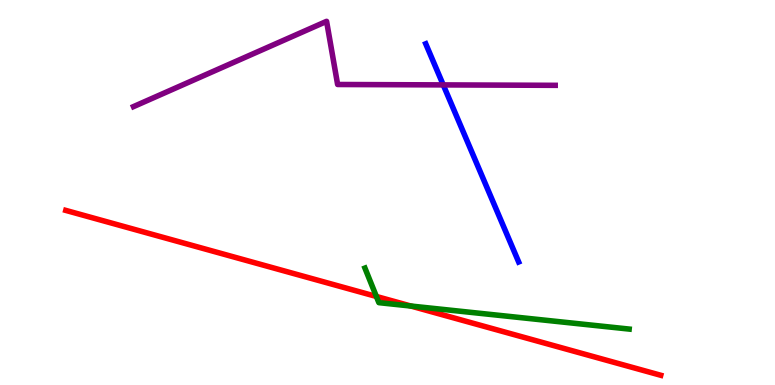[{'lines': ['blue', 'red'], 'intersections': []}, {'lines': ['green', 'red'], 'intersections': [{'x': 4.86, 'y': 2.3}, {'x': 5.3, 'y': 2.05}]}, {'lines': ['purple', 'red'], 'intersections': []}, {'lines': ['blue', 'green'], 'intersections': []}, {'lines': ['blue', 'purple'], 'intersections': [{'x': 5.72, 'y': 7.79}]}, {'lines': ['green', 'purple'], 'intersections': []}]